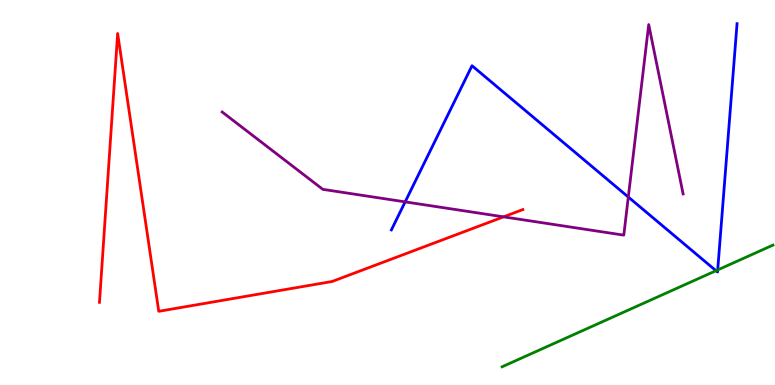[{'lines': ['blue', 'red'], 'intersections': []}, {'lines': ['green', 'red'], 'intersections': []}, {'lines': ['purple', 'red'], 'intersections': [{'x': 6.5, 'y': 4.37}]}, {'lines': ['blue', 'green'], 'intersections': [{'x': 9.24, 'y': 2.97}, {'x': 9.26, 'y': 2.99}]}, {'lines': ['blue', 'purple'], 'intersections': [{'x': 5.23, 'y': 4.76}, {'x': 8.11, 'y': 4.88}]}, {'lines': ['green', 'purple'], 'intersections': []}]